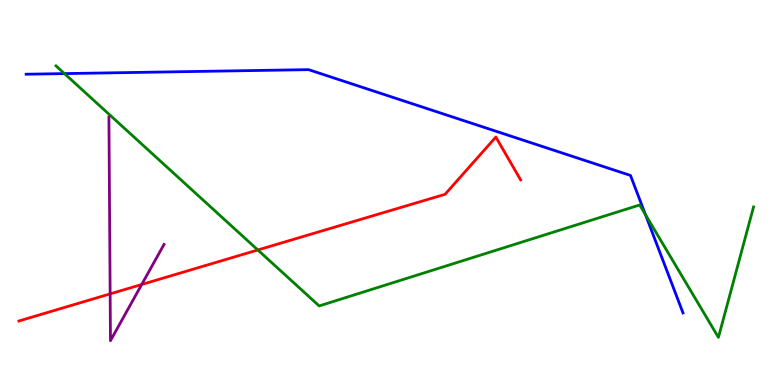[{'lines': ['blue', 'red'], 'intersections': []}, {'lines': ['green', 'red'], 'intersections': [{'x': 3.33, 'y': 3.51}]}, {'lines': ['purple', 'red'], 'intersections': [{'x': 1.42, 'y': 2.37}, {'x': 1.83, 'y': 2.61}]}, {'lines': ['blue', 'green'], 'intersections': [{'x': 0.832, 'y': 8.09}, {'x': 8.33, 'y': 4.42}]}, {'lines': ['blue', 'purple'], 'intersections': []}, {'lines': ['green', 'purple'], 'intersections': []}]